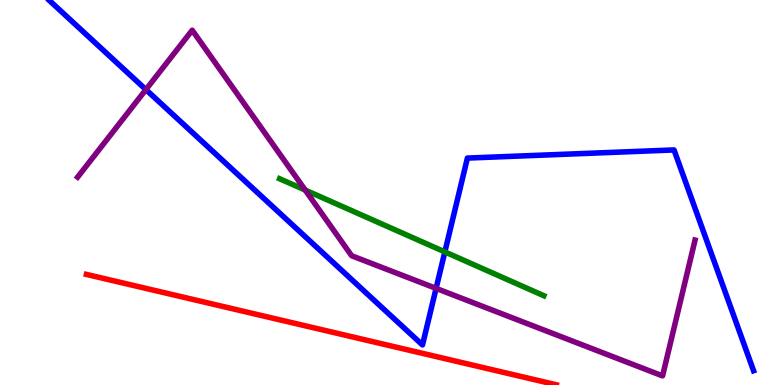[{'lines': ['blue', 'red'], 'intersections': []}, {'lines': ['green', 'red'], 'intersections': []}, {'lines': ['purple', 'red'], 'intersections': []}, {'lines': ['blue', 'green'], 'intersections': [{'x': 5.74, 'y': 3.46}]}, {'lines': ['blue', 'purple'], 'intersections': [{'x': 1.88, 'y': 7.67}, {'x': 5.63, 'y': 2.51}]}, {'lines': ['green', 'purple'], 'intersections': [{'x': 3.94, 'y': 5.06}]}]